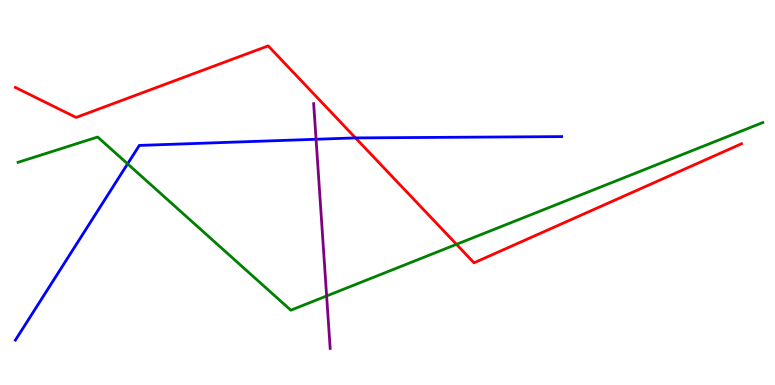[{'lines': ['blue', 'red'], 'intersections': [{'x': 4.59, 'y': 6.42}]}, {'lines': ['green', 'red'], 'intersections': [{'x': 5.89, 'y': 3.65}]}, {'lines': ['purple', 'red'], 'intersections': []}, {'lines': ['blue', 'green'], 'intersections': [{'x': 1.65, 'y': 5.74}]}, {'lines': ['blue', 'purple'], 'intersections': [{'x': 4.08, 'y': 6.38}]}, {'lines': ['green', 'purple'], 'intersections': [{'x': 4.21, 'y': 2.31}]}]